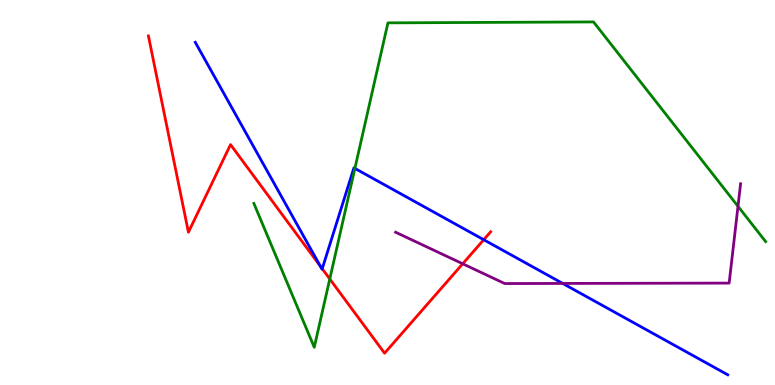[{'lines': ['blue', 'red'], 'intersections': [{'x': 4.13, 'y': 3.08}, {'x': 4.16, 'y': 3.02}, {'x': 6.24, 'y': 3.77}]}, {'lines': ['green', 'red'], 'intersections': [{'x': 4.26, 'y': 2.75}]}, {'lines': ['purple', 'red'], 'intersections': [{'x': 5.97, 'y': 3.15}]}, {'lines': ['blue', 'green'], 'intersections': [{'x': 4.58, 'y': 5.63}]}, {'lines': ['blue', 'purple'], 'intersections': [{'x': 7.26, 'y': 2.64}]}, {'lines': ['green', 'purple'], 'intersections': [{'x': 9.52, 'y': 4.64}]}]